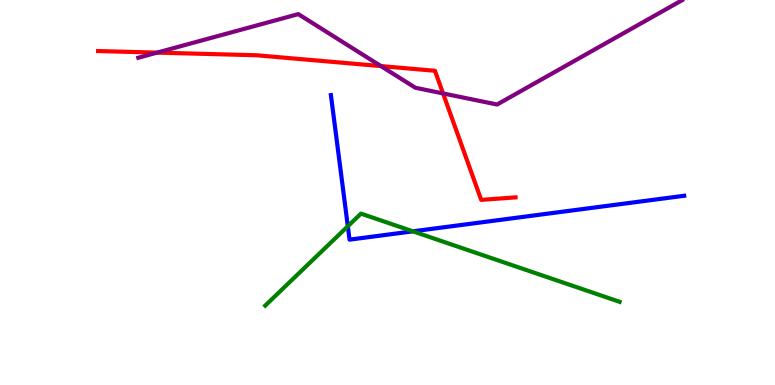[{'lines': ['blue', 'red'], 'intersections': []}, {'lines': ['green', 'red'], 'intersections': []}, {'lines': ['purple', 'red'], 'intersections': [{'x': 2.03, 'y': 8.63}, {'x': 4.92, 'y': 8.28}, {'x': 5.72, 'y': 7.57}]}, {'lines': ['blue', 'green'], 'intersections': [{'x': 4.49, 'y': 4.12}, {'x': 5.33, 'y': 3.99}]}, {'lines': ['blue', 'purple'], 'intersections': []}, {'lines': ['green', 'purple'], 'intersections': []}]